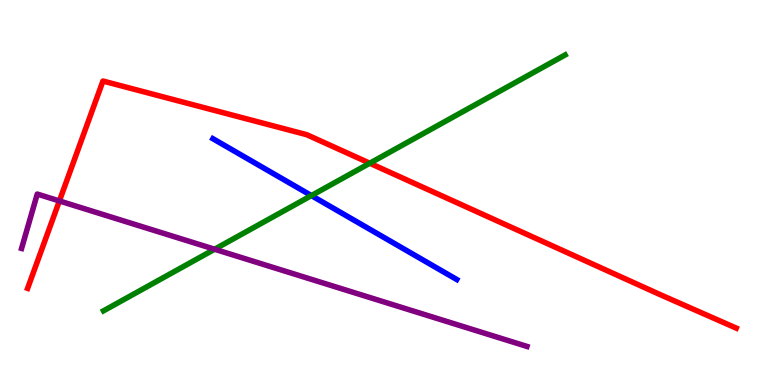[{'lines': ['blue', 'red'], 'intersections': []}, {'lines': ['green', 'red'], 'intersections': [{'x': 4.77, 'y': 5.76}]}, {'lines': ['purple', 'red'], 'intersections': [{'x': 0.766, 'y': 4.78}]}, {'lines': ['blue', 'green'], 'intersections': [{'x': 4.02, 'y': 4.92}]}, {'lines': ['blue', 'purple'], 'intersections': []}, {'lines': ['green', 'purple'], 'intersections': [{'x': 2.77, 'y': 3.53}]}]